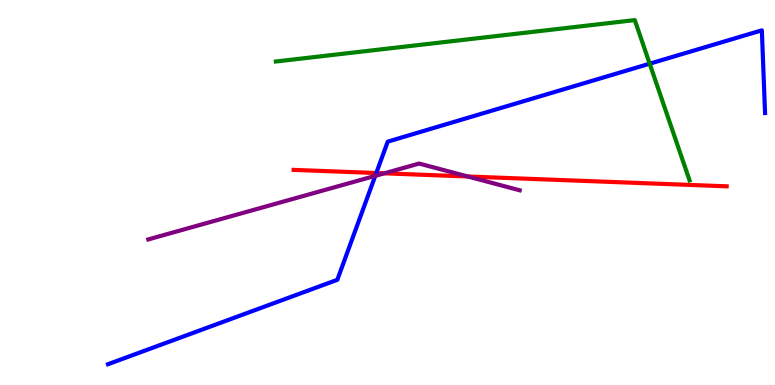[{'lines': ['blue', 'red'], 'intersections': [{'x': 4.86, 'y': 5.51}]}, {'lines': ['green', 'red'], 'intersections': []}, {'lines': ['purple', 'red'], 'intersections': [{'x': 4.96, 'y': 5.5}, {'x': 6.04, 'y': 5.42}]}, {'lines': ['blue', 'green'], 'intersections': [{'x': 8.38, 'y': 8.35}]}, {'lines': ['blue', 'purple'], 'intersections': [{'x': 4.84, 'y': 5.43}]}, {'lines': ['green', 'purple'], 'intersections': []}]